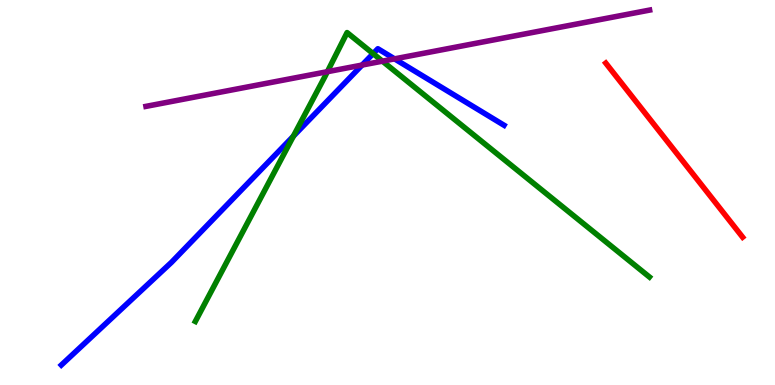[{'lines': ['blue', 'red'], 'intersections': []}, {'lines': ['green', 'red'], 'intersections': []}, {'lines': ['purple', 'red'], 'intersections': []}, {'lines': ['blue', 'green'], 'intersections': [{'x': 3.79, 'y': 6.46}, {'x': 4.81, 'y': 8.61}]}, {'lines': ['blue', 'purple'], 'intersections': [{'x': 4.67, 'y': 8.31}, {'x': 5.09, 'y': 8.47}]}, {'lines': ['green', 'purple'], 'intersections': [{'x': 4.22, 'y': 8.14}, {'x': 4.93, 'y': 8.41}]}]